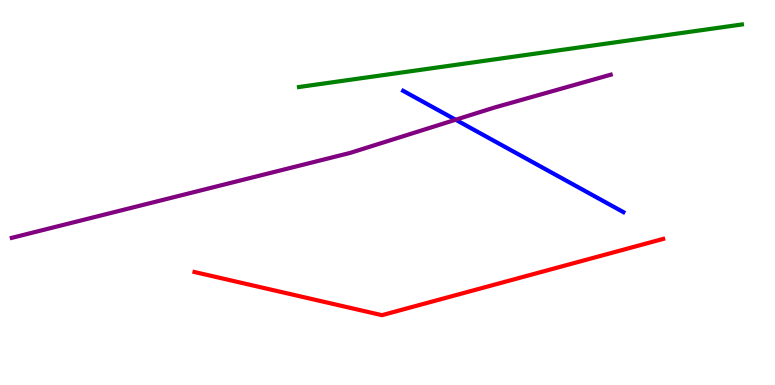[{'lines': ['blue', 'red'], 'intersections': []}, {'lines': ['green', 'red'], 'intersections': []}, {'lines': ['purple', 'red'], 'intersections': []}, {'lines': ['blue', 'green'], 'intersections': []}, {'lines': ['blue', 'purple'], 'intersections': [{'x': 5.88, 'y': 6.89}]}, {'lines': ['green', 'purple'], 'intersections': []}]